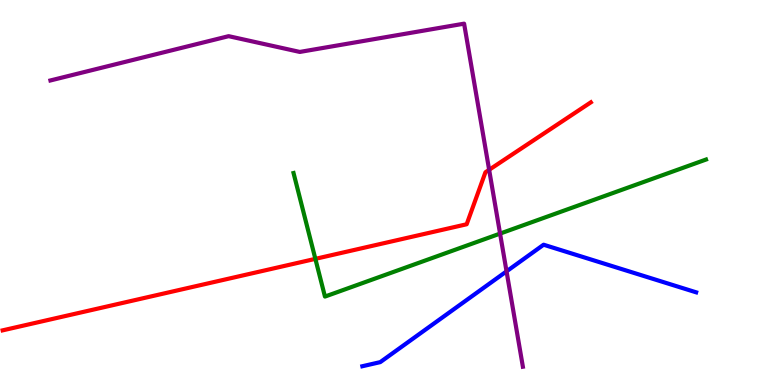[{'lines': ['blue', 'red'], 'intersections': []}, {'lines': ['green', 'red'], 'intersections': [{'x': 4.07, 'y': 3.28}]}, {'lines': ['purple', 'red'], 'intersections': [{'x': 6.31, 'y': 5.59}]}, {'lines': ['blue', 'green'], 'intersections': []}, {'lines': ['blue', 'purple'], 'intersections': [{'x': 6.54, 'y': 2.95}]}, {'lines': ['green', 'purple'], 'intersections': [{'x': 6.45, 'y': 3.93}]}]